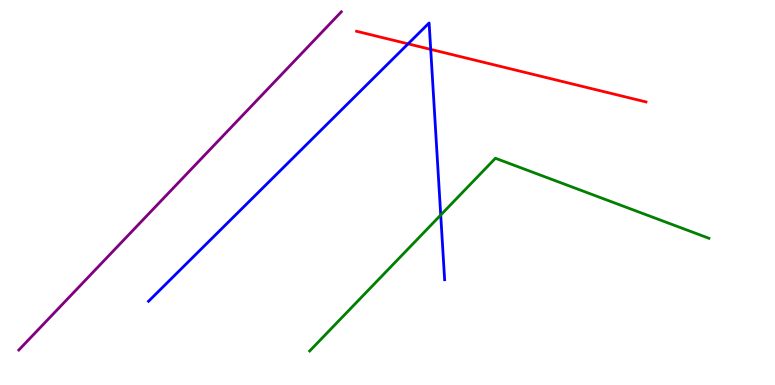[{'lines': ['blue', 'red'], 'intersections': [{'x': 5.27, 'y': 8.86}, {'x': 5.56, 'y': 8.72}]}, {'lines': ['green', 'red'], 'intersections': []}, {'lines': ['purple', 'red'], 'intersections': []}, {'lines': ['blue', 'green'], 'intersections': [{'x': 5.69, 'y': 4.42}]}, {'lines': ['blue', 'purple'], 'intersections': []}, {'lines': ['green', 'purple'], 'intersections': []}]